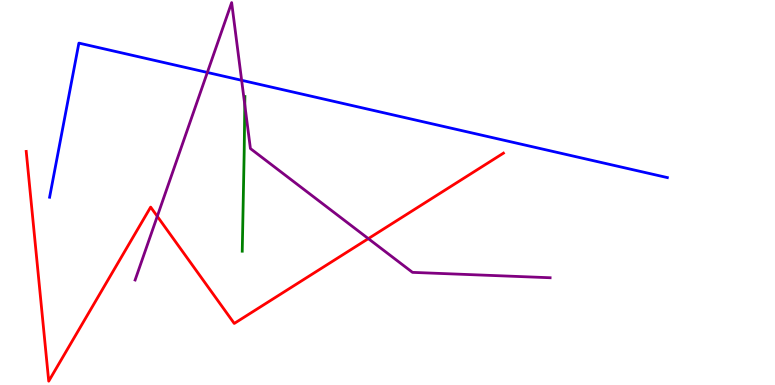[{'lines': ['blue', 'red'], 'intersections': []}, {'lines': ['green', 'red'], 'intersections': []}, {'lines': ['purple', 'red'], 'intersections': [{'x': 2.03, 'y': 4.38}, {'x': 4.75, 'y': 3.8}]}, {'lines': ['blue', 'green'], 'intersections': []}, {'lines': ['blue', 'purple'], 'intersections': [{'x': 2.68, 'y': 8.12}, {'x': 3.12, 'y': 7.91}]}, {'lines': ['green', 'purple'], 'intersections': [{'x': 3.16, 'y': 7.28}]}]